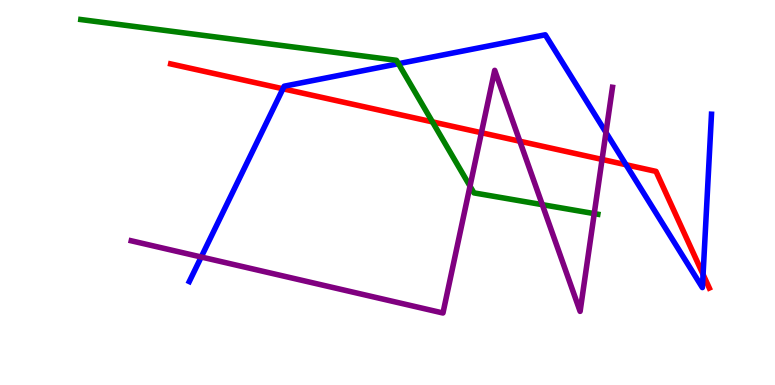[{'lines': ['blue', 'red'], 'intersections': [{'x': 3.65, 'y': 7.69}, {'x': 8.08, 'y': 5.72}, {'x': 9.07, 'y': 2.87}]}, {'lines': ['green', 'red'], 'intersections': [{'x': 5.58, 'y': 6.83}]}, {'lines': ['purple', 'red'], 'intersections': [{'x': 6.21, 'y': 6.55}, {'x': 6.71, 'y': 6.33}, {'x': 7.77, 'y': 5.86}]}, {'lines': ['blue', 'green'], 'intersections': [{'x': 5.14, 'y': 8.35}]}, {'lines': ['blue', 'purple'], 'intersections': [{'x': 2.6, 'y': 3.32}, {'x': 7.82, 'y': 6.56}]}, {'lines': ['green', 'purple'], 'intersections': [{'x': 6.06, 'y': 5.16}, {'x': 7.0, 'y': 4.68}, {'x': 7.67, 'y': 4.45}]}]